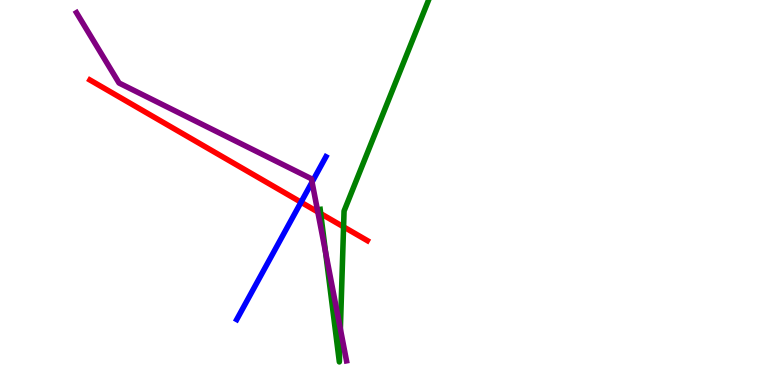[{'lines': ['blue', 'red'], 'intersections': [{'x': 3.88, 'y': 4.75}]}, {'lines': ['green', 'red'], 'intersections': [{'x': 4.14, 'y': 4.45}, {'x': 4.43, 'y': 4.11}]}, {'lines': ['purple', 'red'], 'intersections': [{'x': 4.1, 'y': 4.5}]}, {'lines': ['blue', 'green'], 'intersections': []}, {'lines': ['blue', 'purple'], 'intersections': [{'x': 4.03, 'y': 5.27}]}, {'lines': ['green', 'purple'], 'intersections': [{'x': 4.2, 'y': 3.45}, {'x': 4.39, 'y': 1.46}]}]